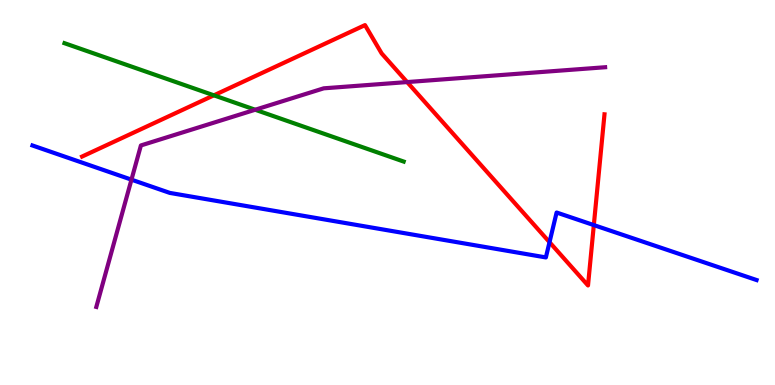[{'lines': ['blue', 'red'], 'intersections': [{'x': 7.09, 'y': 3.71}, {'x': 7.66, 'y': 4.15}]}, {'lines': ['green', 'red'], 'intersections': [{'x': 2.76, 'y': 7.52}]}, {'lines': ['purple', 'red'], 'intersections': [{'x': 5.25, 'y': 7.87}]}, {'lines': ['blue', 'green'], 'intersections': []}, {'lines': ['blue', 'purple'], 'intersections': [{'x': 1.7, 'y': 5.33}]}, {'lines': ['green', 'purple'], 'intersections': [{'x': 3.29, 'y': 7.15}]}]